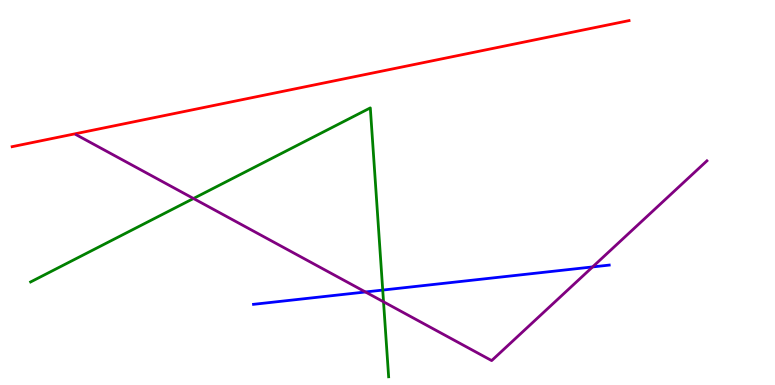[{'lines': ['blue', 'red'], 'intersections': []}, {'lines': ['green', 'red'], 'intersections': []}, {'lines': ['purple', 'red'], 'intersections': []}, {'lines': ['blue', 'green'], 'intersections': [{'x': 4.94, 'y': 2.47}]}, {'lines': ['blue', 'purple'], 'intersections': [{'x': 4.72, 'y': 2.42}, {'x': 7.65, 'y': 3.07}]}, {'lines': ['green', 'purple'], 'intersections': [{'x': 2.5, 'y': 4.84}, {'x': 4.95, 'y': 2.16}]}]